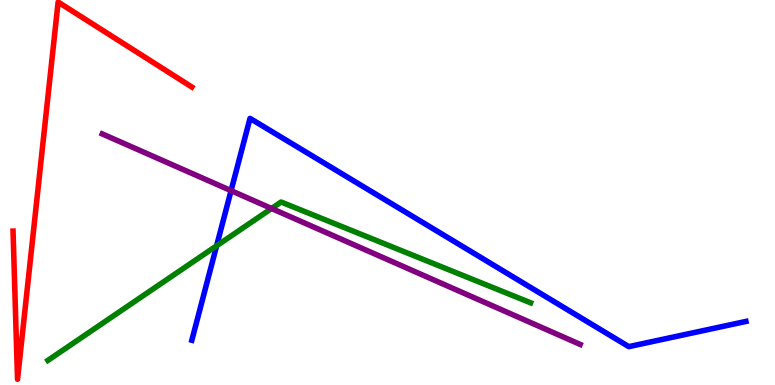[{'lines': ['blue', 'red'], 'intersections': []}, {'lines': ['green', 'red'], 'intersections': []}, {'lines': ['purple', 'red'], 'intersections': []}, {'lines': ['blue', 'green'], 'intersections': [{'x': 2.79, 'y': 3.62}]}, {'lines': ['blue', 'purple'], 'intersections': [{'x': 2.98, 'y': 5.05}]}, {'lines': ['green', 'purple'], 'intersections': [{'x': 3.5, 'y': 4.58}]}]